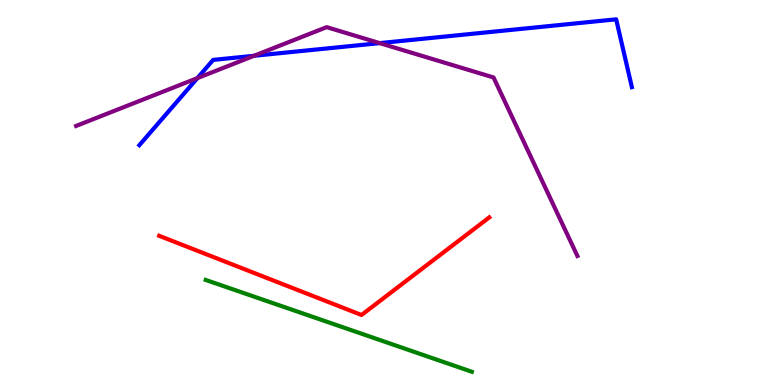[{'lines': ['blue', 'red'], 'intersections': []}, {'lines': ['green', 'red'], 'intersections': []}, {'lines': ['purple', 'red'], 'intersections': []}, {'lines': ['blue', 'green'], 'intersections': []}, {'lines': ['blue', 'purple'], 'intersections': [{'x': 2.55, 'y': 7.97}, {'x': 3.28, 'y': 8.55}, {'x': 4.9, 'y': 8.88}]}, {'lines': ['green', 'purple'], 'intersections': []}]